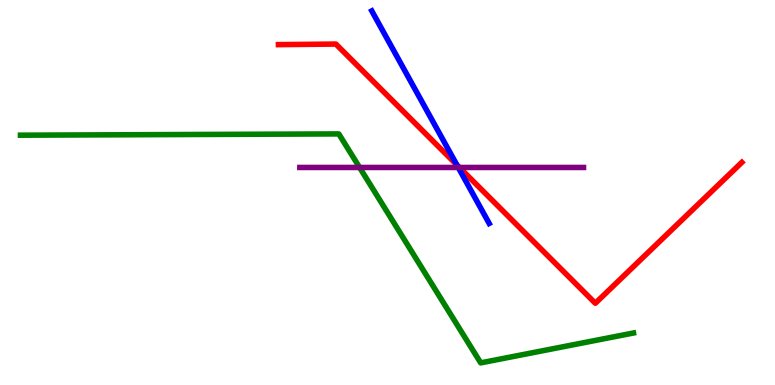[{'lines': ['blue', 'red'], 'intersections': [{'x': 5.9, 'y': 5.72}]}, {'lines': ['green', 'red'], 'intersections': []}, {'lines': ['purple', 'red'], 'intersections': [{'x': 5.93, 'y': 5.65}]}, {'lines': ['blue', 'green'], 'intersections': []}, {'lines': ['blue', 'purple'], 'intersections': [{'x': 5.91, 'y': 5.65}]}, {'lines': ['green', 'purple'], 'intersections': [{'x': 4.64, 'y': 5.65}]}]